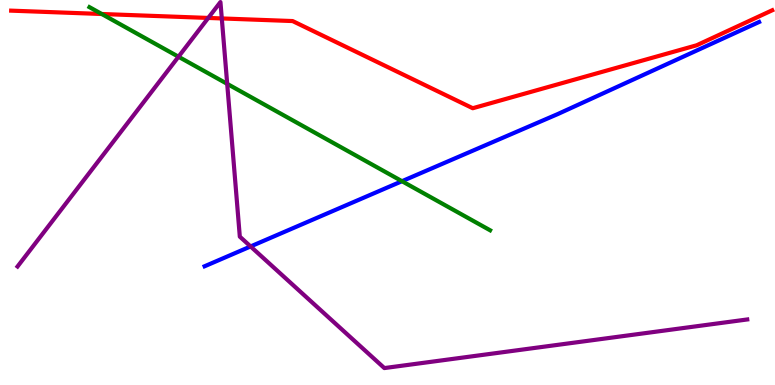[{'lines': ['blue', 'red'], 'intersections': []}, {'lines': ['green', 'red'], 'intersections': [{'x': 1.31, 'y': 9.64}]}, {'lines': ['purple', 'red'], 'intersections': [{'x': 2.69, 'y': 9.53}, {'x': 2.86, 'y': 9.52}]}, {'lines': ['blue', 'green'], 'intersections': [{'x': 5.19, 'y': 5.29}]}, {'lines': ['blue', 'purple'], 'intersections': [{'x': 3.23, 'y': 3.6}]}, {'lines': ['green', 'purple'], 'intersections': [{'x': 2.3, 'y': 8.53}, {'x': 2.93, 'y': 7.82}]}]